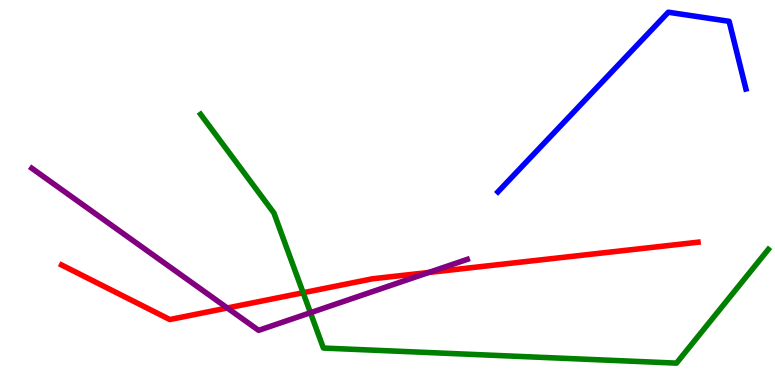[{'lines': ['blue', 'red'], 'intersections': []}, {'lines': ['green', 'red'], 'intersections': [{'x': 3.91, 'y': 2.4}]}, {'lines': ['purple', 'red'], 'intersections': [{'x': 2.93, 'y': 2.0}, {'x': 5.53, 'y': 2.92}]}, {'lines': ['blue', 'green'], 'intersections': []}, {'lines': ['blue', 'purple'], 'intersections': []}, {'lines': ['green', 'purple'], 'intersections': [{'x': 4.01, 'y': 1.88}]}]